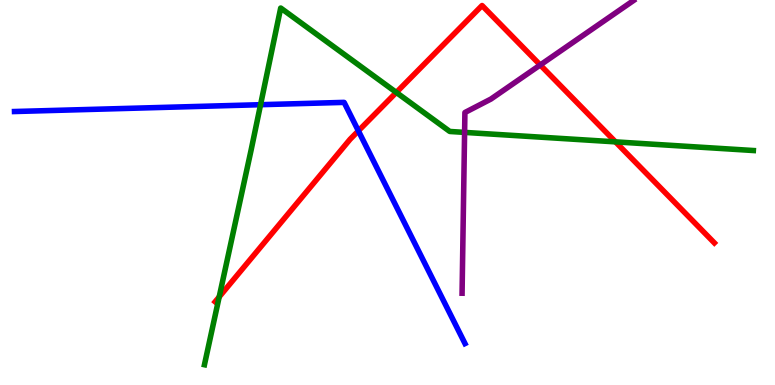[{'lines': ['blue', 'red'], 'intersections': [{'x': 4.62, 'y': 6.6}]}, {'lines': ['green', 'red'], 'intersections': [{'x': 2.83, 'y': 2.29}, {'x': 5.11, 'y': 7.6}, {'x': 7.94, 'y': 6.32}]}, {'lines': ['purple', 'red'], 'intersections': [{'x': 6.97, 'y': 8.31}]}, {'lines': ['blue', 'green'], 'intersections': [{'x': 3.36, 'y': 7.28}]}, {'lines': ['blue', 'purple'], 'intersections': []}, {'lines': ['green', 'purple'], 'intersections': [{'x': 5.99, 'y': 6.56}]}]